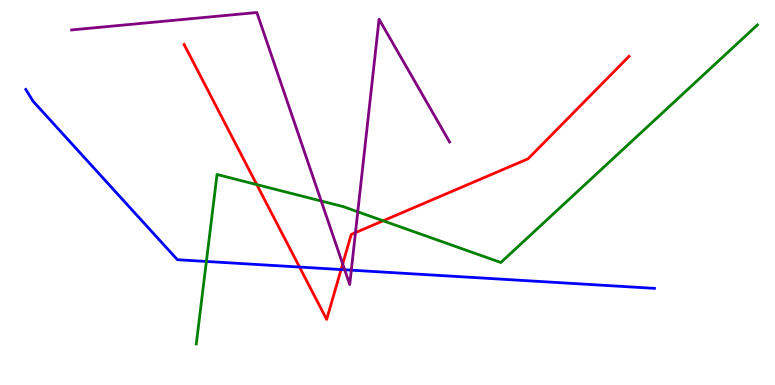[{'lines': ['blue', 'red'], 'intersections': [{'x': 3.86, 'y': 3.06}, {'x': 4.4, 'y': 3.0}]}, {'lines': ['green', 'red'], 'intersections': [{'x': 3.31, 'y': 5.21}, {'x': 4.94, 'y': 4.27}]}, {'lines': ['purple', 'red'], 'intersections': [{'x': 4.42, 'y': 3.14}, {'x': 4.59, 'y': 3.96}]}, {'lines': ['blue', 'green'], 'intersections': [{'x': 2.66, 'y': 3.21}]}, {'lines': ['blue', 'purple'], 'intersections': [{'x': 4.45, 'y': 2.99}, {'x': 4.53, 'y': 2.98}]}, {'lines': ['green', 'purple'], 'intersections': [{'x': 4.14, 'y': 4.78}, {'x': 4.62, 'y': 4.5}]}]